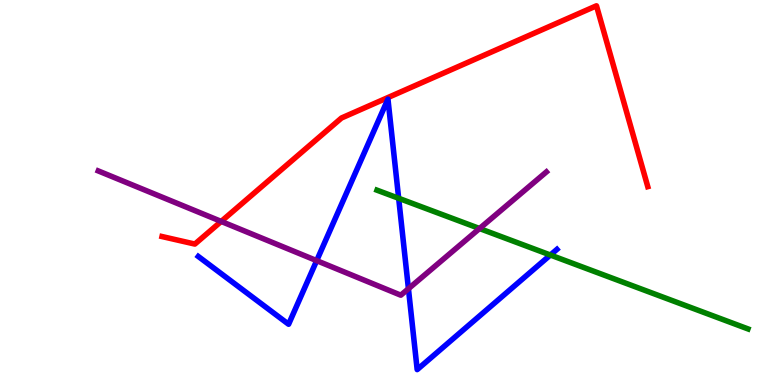[{'lines': ['blue', 'red'], 'intersections': []}, {'lines': ['green', 'red'], 'intersections': []}, {'lines': ['purple', 'red'], 'intersections': [{'x': 2.85, 'y': 4.25}]}, {'lines': ['blue', 'green'], 'intersections': [{'x': 5.14, 'y': 4.85}, {'x': 7.1, 'y': 3.38}]}, {'lines': ['blue', 'purple'], 'intersections': [{'x': 4.09, 'y': 3.23}, {'x': 5.27, 'y': 2.5}]}, {'lines': ['green', 'purple'], 'intersections': [{'x': 6.19, 'y': 4.06}]}]